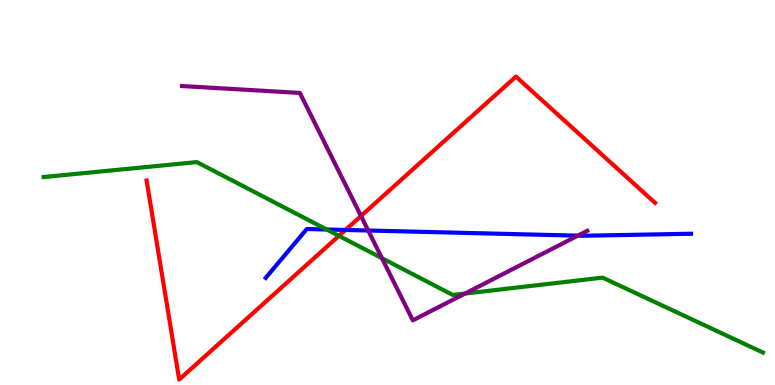[{'lines': ['blue', 'red'], 'intersections': [{'x': 4.46, 'y': 4.03}]}, {'lines': ['green', 'red'], 'intersections': [{'x': 4.37, 'y': 3.87}]}, {'lines': ['purple', 'red'], 'intersections': [{'x': 4.66, 'y': 4.39}]}, {'lines': ['blue', 'green'], 'intersections': [{'x': 4.22, 'y': 4.04}]}, {'lines': ['blue', 'purple'], 'intersections': [{'x': 4.75, 'y': 4.01}, {'x': 7.46, 'y': 3.88}]}, {'lines': ['green', 'purple'], 'intersections': [{'x': 4.93, 'y': 3.29}, {'x': 6.0, 'y': 2.38}]}]